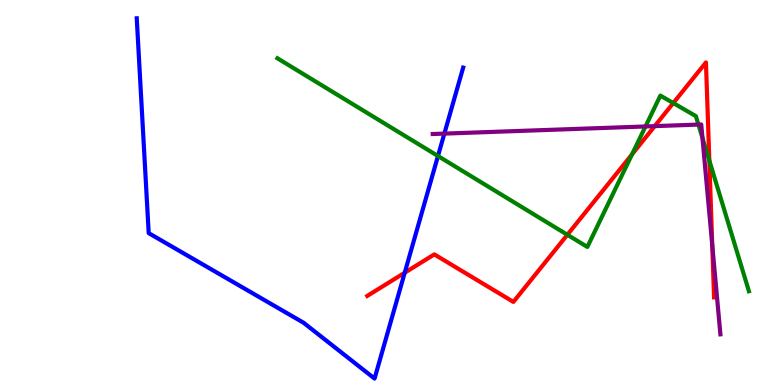[{'lines': ['blue', 'red'], 'intersections': [{'x': 5.22, 'y': 2.92}]}, {'lines': ['green', 'red'], 'intersections': [{'x': 7.32, 'y': 3.9}, {'x': 8.16, 'y': 5.99}, {'x': 8.69, 'y': 7.32}, {'x': 9.15, 'y': 5.83}]}, {'lines': ['purple', 'red'], 'intersections': [{'x': 8.45, 'y': 6.72}, {'x': 9.19, 'y': 3.63}]}, {'lines': ['blue', 'green'], 'intersections': [{'x': 5.65, 'y': 5.95}]}, {'lines': ['blue', 'purple'], 'intersections': [{'x': 5.73, 'y': 6.53}]}, {'lines': ['green', 'purple'], 'intersections': [{'x': 8.33, 'y': 6.72}, {'x': 9.01, 'y': 6.76}, {'x': 9.06, 'y': 6.42}]}]